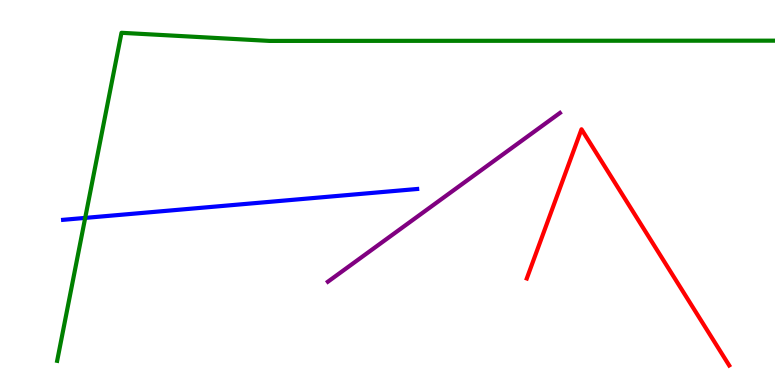[{'lines': ['blue', 'red'], 'intersections': []}, {'lines': ['green', 'red'], 'intersections': []}, {'lines': ['purple', 'red'], 'intersections': []}, {'lines': ['blue', 'green'], 'intersections': [{'x': 1.1, 'y': 4.34}]}, {'lines': ['blue', 'purple'], 'intersections': []}, {'lines': ['green', 'purple'], 'intersections': []}]